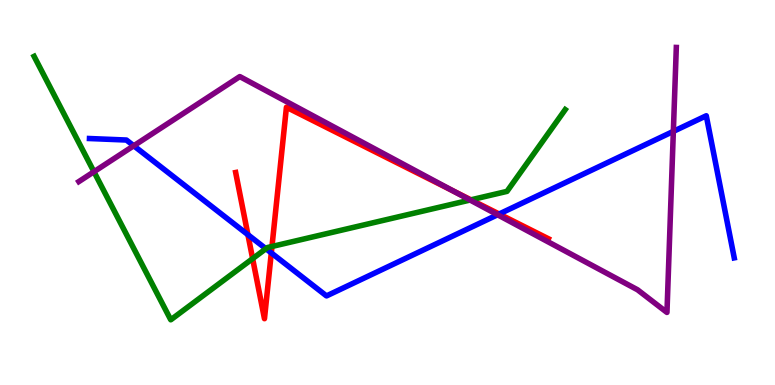[{'lines': ['blue', 'red'], 'intersections': [{'x': 3.2, 'y': 3.9}, {'x': 3.5, 'y': 3.43}, {'x': 6.44, 'y': 4.44}]}, {'lines': ['green', 'red'], 'intersections': [{'x': 3.26, 'y': 3.28}, {'x': 3.51, 'y': 3.6}, {'x': 6.08, 'y': 4.81}]}, {'lines': ['purple', 'red'], 'intersections': [{'x': 5.84, 'y': 5.04}]}, {'lines': ['blue', 'green'], 'intersections': [{'x': 3.43, 'y': 3.54}]}, {'lines': ['blue', 'purple'], 'intersections': [{'x': 1.73, 'y': 6.21}, {'x': 6.42, 'y': 4.42}, {'x': 8.69, 'y': 6.59}]}, {'lines': ['green', 'purple'], 'intersections': [{'x': 1.21, 'y': 5.54}, {'x': 6.07, 'y': 4.8}]}]